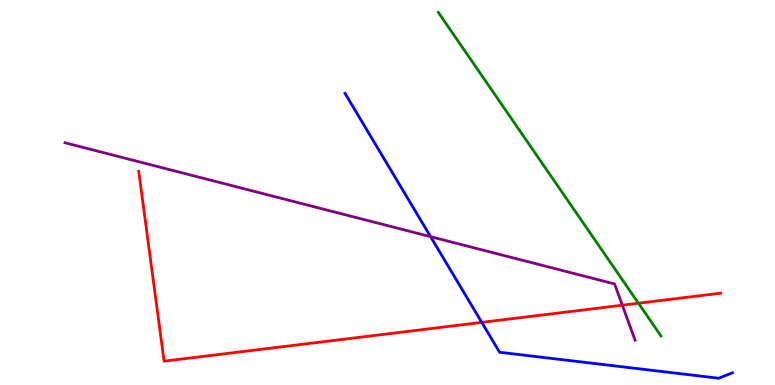[{'lines': ['blue', 'red'], 'intersections': [{'x': 6.22, 'y': 1.63}]}, {'lines': ['green', 'red'], 'intersections': [{'x': 8.24, 'y': 2.12}]}, {'lines': ['purple', 'red'], 'intersections': [{'x': 8.03, 'y': 2.07}]}, {'lines': ['blue', 'green'], 'intersections': []}, {'lines': ['blue', 'purple'], 'intersections': [{'x': 5.56, 'y': 3.85}]}, {'lines': ['green', 'purple'], 'intersections': []}]